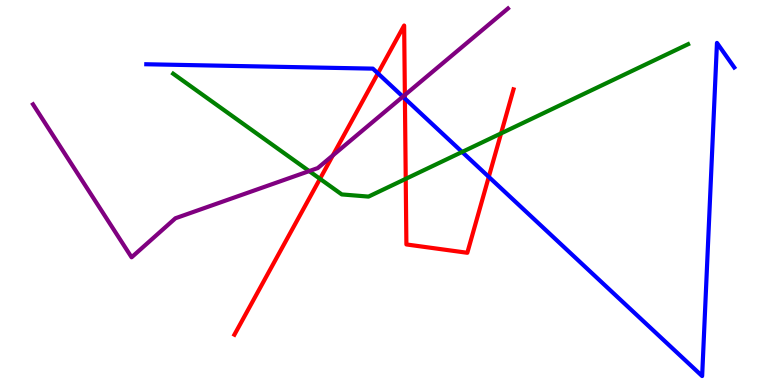[{'lines': ['blue', 'red'], 'intersections': [{'x': 4.88, 'y': 8.1}, {'x': 5.22, 'y': 7.44}, {'x': 6.31, 'y': 5.41}]}, {'lines': ['green', 'red'], 'intersections': [{'x': 4.13, 'y': 5.36}, {'x': 5.24, 'y': 5.35}, {'x': 6.47, 'y': 6.54}]}, {'lines': ['purple', 'red'], 'intersections': [{'x': 4.29, 'y': 5.96}, {'x': 5.22, 'y': 7.53}]}, {'lines': ['blue', 'green'], 'intersections': [{'x': 5.96, 'y': 6.05}]}, {'lines': ['blue', 'purple'], 'intersections': [{'x': 5.2, 'y': 7.49}]}, {'lines': ['green', 'purple'], 'intersections': [{'x': 3.99, 'y': 5.56}]}]